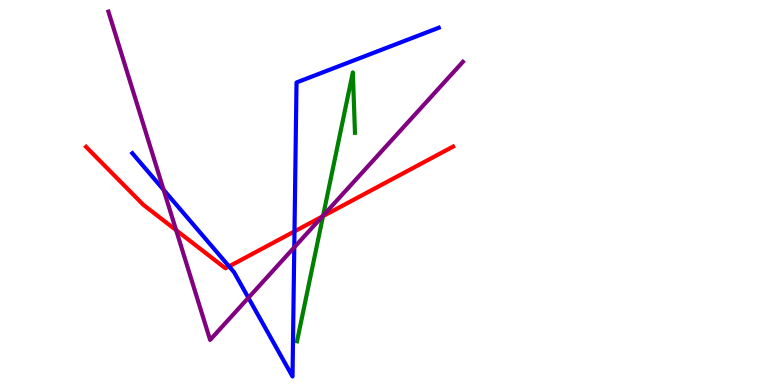[{'lines': ['blue', 'red'], 'intersections': [{'x': 2.96, 'y': 3.08}, {'x': 3.8, 'y': 3.99}]}, {'lines': ['green', 'red'], 'intersections': [{'x': 4.17, 'y': 4.39}]}, {'lines': ['purple', 'red'], 'intersections': [{'x': 2.27, 'y': 4.02}, {'x': 4.16, 'y': 4.38}]}, {'lines': ['blue', 'green'], 'intersections': []}, {'lines': ['blue', 'purple'], 'intersections': [{'x': 2.11, 'y': 5.07}, {'x': 3.21, 'y': 2.27}, {'x': 3.8, 'y': 3.58}]}, {'lines': ['green', 'purple'], 'intersections': [{'x': 4.17, 'y': 4.4}]}]